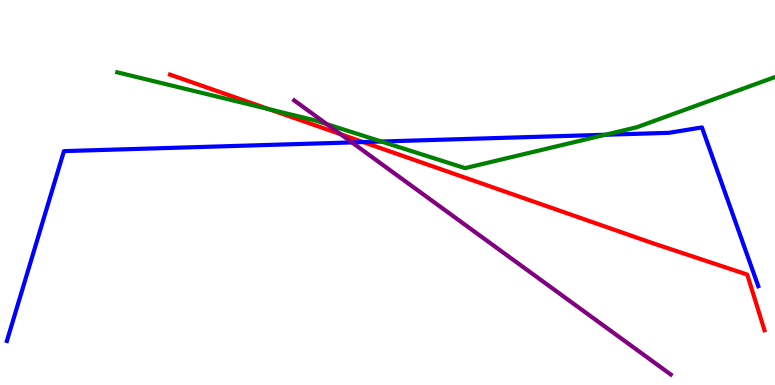[{'lines': ['blue', 'red'], 'intersections': [{'x': 4.69, 'y': 6.31}]}, {'lines': ['green', 'red'], 'intersections': [{'x': 3.47, 'y': 7.16}]}, {'lines': ['purple', 'red'], 'intersections': [{'x': 4.39, 'y': 6.51}]}, {'lines': ['blue', 'green'], 'intersections': [{'x': 4.92, 'y': 6.32}, {'x': 7.81, 'y': 6.5}]}, {'lines': ['blue', 'purple'], 'intersections': [{'x': 4.54, 'y': 6.3}]}, {'lines': ['green', 'purple'], 'intersections': [{'x': 4.22, 'y': 6.78}]}]